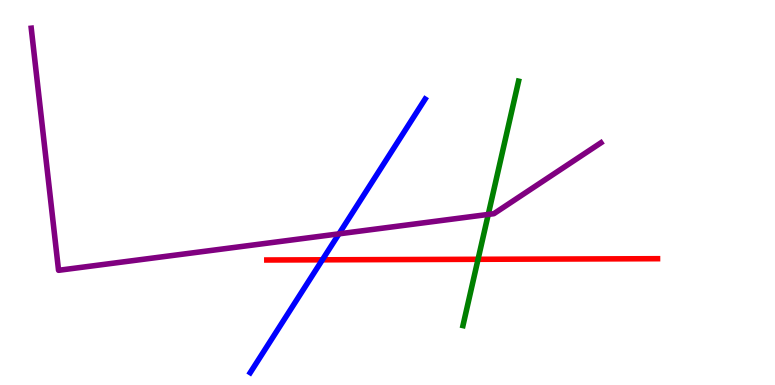[{'lines': ['blue', 'red'], 'intersections': [{'x': 4.16, 'y': 3.25}]}, {'lines': ['green', 'red'], 'intersections': [{'x': 6.17, 'y': 3.27}]}, {'lines': ['purple', 'red'], 'intersections': []}, {'lines': ['blue', 'green'], 'intersections': []}, {'lines': ['blue', 'purple'], 'intersections': [{'x': 4.37, 'y': 3.93}]}, {'lines': ['green', 'purple'], 'intersections': [{'x': 6.3, 'y': 4.43}]}]